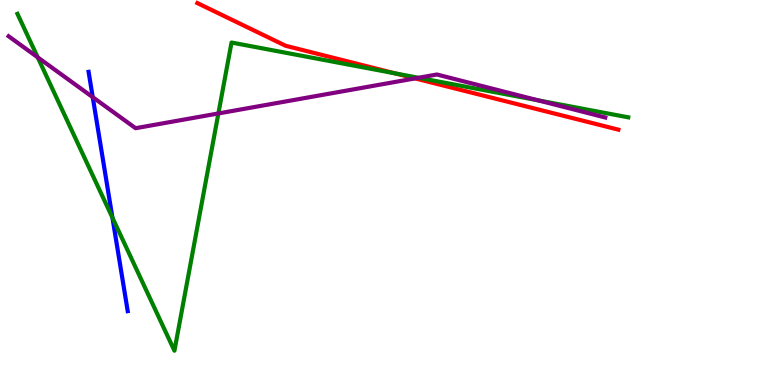[{'lines': ['blue', 'red'], 'intersections': []}, {'lines': ['green', 'red'], 'intersections': [{'x': 5.1, 'y': 8.09}]}, {'lines': ['purple', 'red'], 'intersections': [{'x': 5.36, 'y': 7.96}]}, {'lines': ['blue', 'green'], 'intersections': [{'x': 1.45, 'y': 4.35}]}, {'lines': ['blue', 'purple'], 'intersections': [{'x': 1.2, 'y': 7.48}]}, {'lines': ['green', 'purple'], 'intersections': [{'x': 0.487, 'y': 8.51}, {'x': 2.82, 'y': 7.05}, {'x': 5.4, 'y': 7.98}, {'x': 6.94, 'y': 7.39}]}]